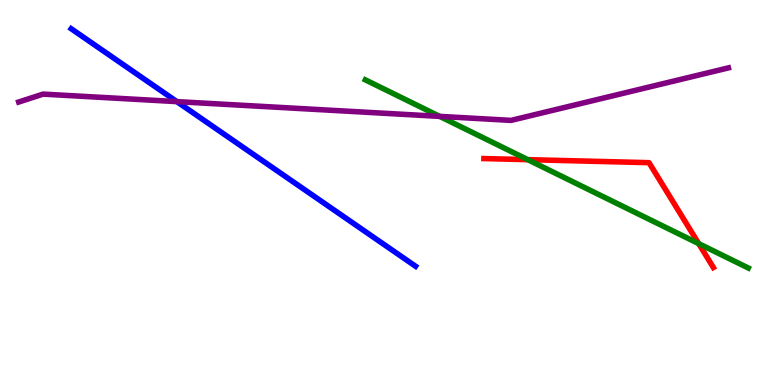[{'lines': ['blue', 'red'], 'intersections': []}, {'lines': ['green', 'red'], 'intersections': [{'x': 6.81, 'y': 5.85}, {'x': 9.02, 'y': 3.67}]}, {'lines': ['purple', 'red'], 'intersections': []}, {'lines': ['blue', 'green'], 'intersections': []}, {'lines': ['blue', 'purple'], 'intersections': [{'x': 2.28, 'y': 7.36}]}, {'lines': ['green', 'purple'], 'intersections': [{'x': 5.67, 'y': 6.98}]}]